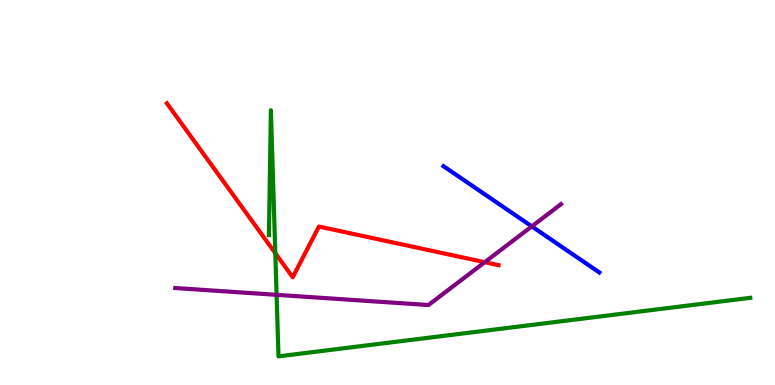[{'lines': ['blue', 'red'], 'intersections': []}, {'lines': ['green', 'red'], 'intersections': [{'x': 3.55, 'y': 3.42}]}, {'lines': ['purple', 'red'], 'intersections': [{'x': 6.25, 'y': 3.19}]}, {'lines': ['blue', 'green'], 'intersections': []}, {'lines': ['blue', 'purple'], 'intersections': [{'x': 6.86, 'y': 4.12}]}, {'lines': ['green', 'purple'], 'intersections': [{'x': 3.57, 'y': 2.34}]}]